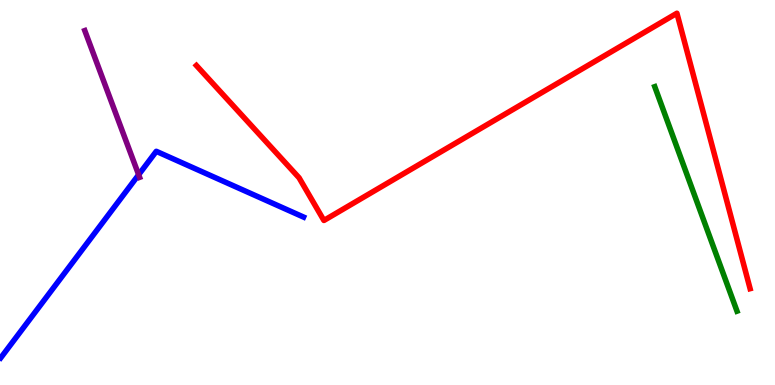[{'lines': ['blue', 'red'], 'intersections': []}, {'lines': ['green', 'red'], 'intersections': []}, {'lines': ['purple', 'red'], 'intersections': []}, {'lines': ['blue', 'green'], 'intersections': []}, {'lines': ['blue', 'purple'], 'intersections': [{'x': 1.79, 'y': 5.46}]}, {'lines': ['green', 'purple'], 'intersections': []}]